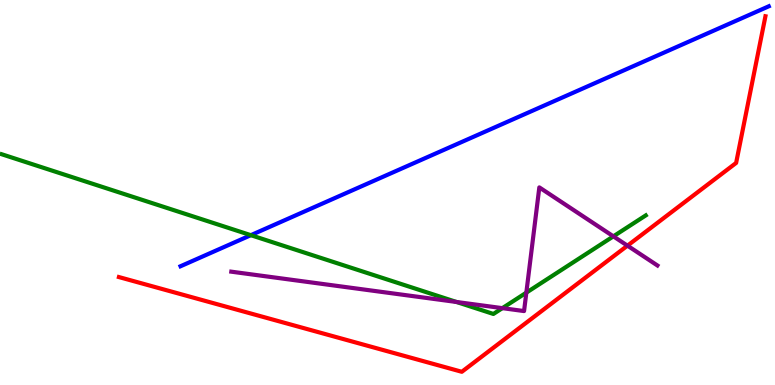[{'lines': ['blue', 'red'], 'intersections': []}, {'lines': ['green', 'red'], 'intersections': []}, {'lines': ['purple', 'red'], 'intersections': [{'x': 8.1, 'y': 3.62}]}, {'lines': ['blue', 'green'], 'intersections': [{'x': 3.24, 'y': 3.89}]}, {'lines': ['blue', 'purple'], 'intersections': []}, {'lines': ['green', 'purple'], 'intersections': [{'x': 5.89, 'y': 2.16}, {'x': 6.48, 'y': 2.0}, {'x': 6.79, 'y': 2.4}, {'x': 7.91, 'y': 3.86}]}]